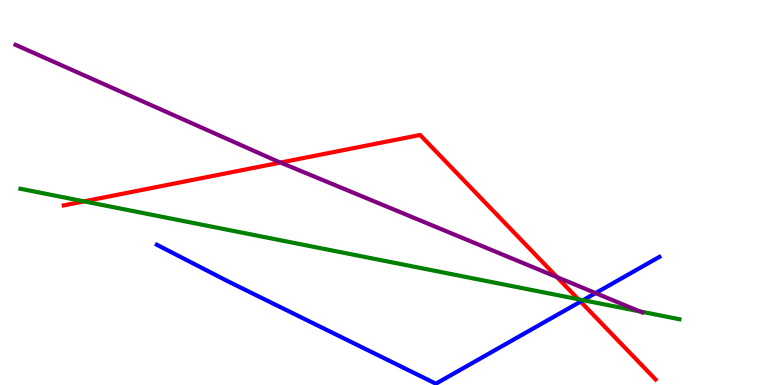[{'lines': ['blue', 'red'], 'intersections': [{'x': 7.49, 'y': 2.17}]}, {'lines': ['green', 'red'], 'intersections': [{'x': 1.09, 'y': 4.77}, {'x': 7.46, 'y': 2.23}]}, {'lines': ['purple', 'red'], 'intersections': [{'x': 3.62, 'y': 5.78}, {'x': 7.19, 'y': 2.8}]}, {'lines': ['blue', 'green'], 'intersections': [{'x': 7.52, 'y': 2.2}]}, {'lines': ['blue', 'purple'], 'intersections': [{'x': 7.68, 'y': 2.39}]}, {'lines': ['green', 'purple'], 'intersections': [{'x': 8.25, 'y': 1.91}]}]